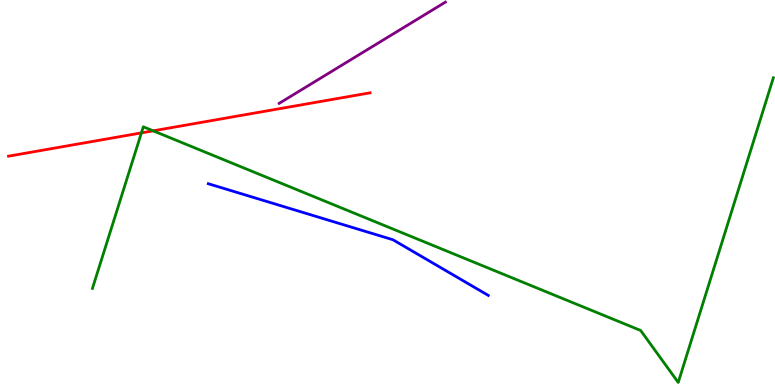[{'lines': ['blue', 'red'], 'intersections': []}, {'lines': ['green', 'red'], 'intersections': [{'x': 1.82, 'y': 6.55}, {'x': 1.98, 'y': 6.6}]}, {'lines': ['purple', 'red'], 'intersections': []}, {'lines': ['blue', 'green'], 'intersections': []}, {'lines': ['blue', 'purple'], 'intersections': []}, {'lines': ['green', 'purple'], 'intersections': []}]